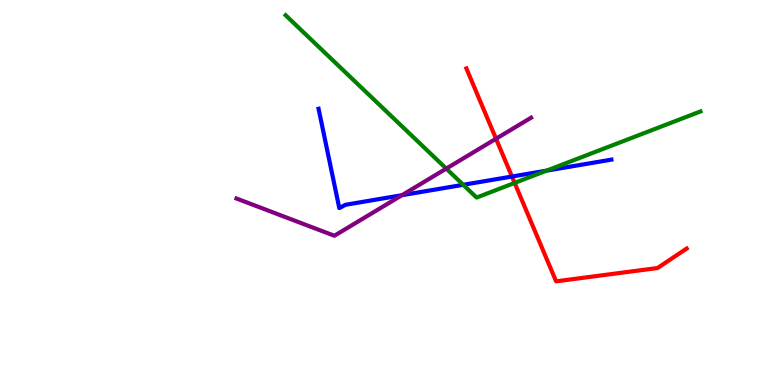[{'lines': ['blue', 'red'], 'intersections': [{'x': 6.61, 'y': 5.41}]}, {'lines': ['green', 'red'], 'intersections': [{'x': 6.64, 'y': 5.25}]}, {'lines': ['purple', 'red'], 'intersections': [{'x': 6.4, 'y': 6.4}]}, {'lines': ['blue', 'green'], 'intersections': [{'x': 5.98, 'y': 5.2}, {'x': 7.05, 'y': 5.57}]}, {'lines': ['blue', 'purple'], 'intersections': [{'x': 5.19, 'y': 4.93}]}, {'lines': ['green', 'purple'], 'intersections': [{'x': 5.76, 'y': 5.62}]}]